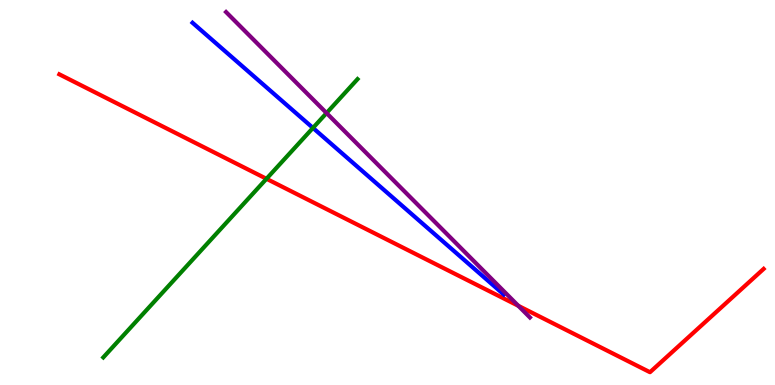[{'lines': ['blue', 'red'], 'intersections': []}, {'lines': ['green', 'red'], 'intersections': [{'x': 3.44, 'y': 5.36}]}, {'lines': ['purple', 'red'], 'intersections': [{'x': 6.69, 'y': 2.06}]}, {'lines': ['blue', 'green'], 'intersections': [{'x': 4.04, 'y': 6.68}]}, {'lines': ['blue', 'purple'], 'intersections': []}, {'lines': ['green', 'purple'], 'intersections': [{'x': 4.21, 'y': 7.06}]}]